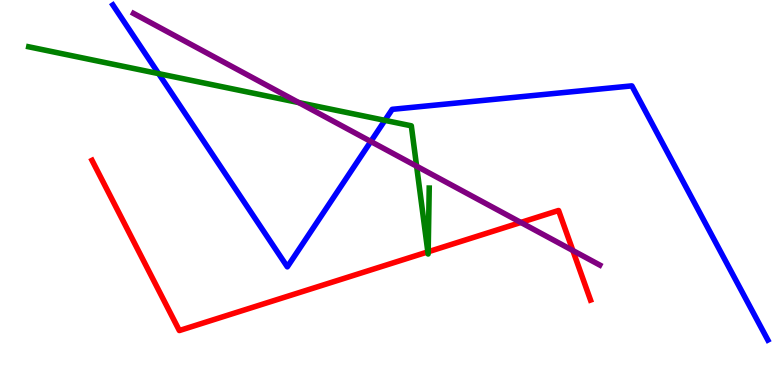[{'lines': ['blue', 'red'], 'intersections': []}, {'lines': ['green', 'red'], 'intersections': [{'x': 5.52, 'y': 3.46}, {'x': 5.52, 'y': 3.46}]}, {'lines': ['purple', 'red'], 'intersections': [{'x': 6.72, 'y': 4.22}, {'x': 7.39, 'y': 3.49}]}, {'lines': ['blue', 'green'], 'intersections': [{'x': 2.05, 'y': 8.09}, {'x': 4.97, 'y': 6.87}]}, {'lines': ['blue', 'purple'], 'intersections': [{'x': 4.78, 'y': 6.33}]}, {'lines': ['green', 'purple'], 'intersections': [{'x': 3.85, 'y': 7.34}, {'x': 5.38, 'y': 5.68}]}]